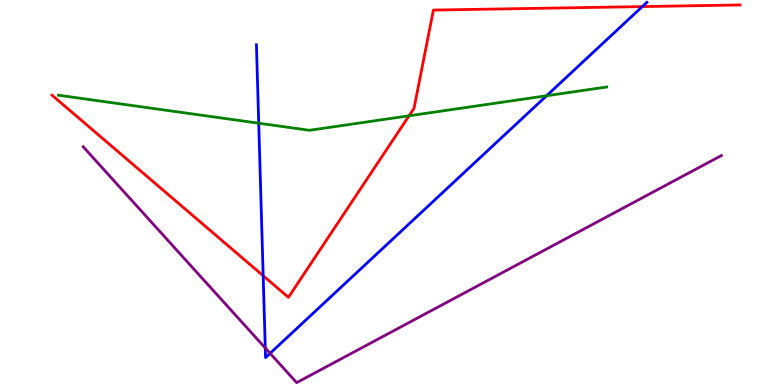[{'lines': ['blue', 'red'], 'intersections': [{'x': 3.4, 'y': 2.84}, {'x': 8.29, 'y': 9.83}]}, {'lines': ['green', 'red'], 'intersections': [{'x': 5.28, 'y': 6.99}]}, {'lines': ['purple', 'red'], 'intersections': []}, {'lines': ['blue', 'green'], 'intersections': [{'x': 3.34, 'y': 6.8}, {'x': 7.05, 'y': 7.51}]}, {'lines': ['blue', 'purple'], 'intersections': [{'x': 3.42, 'y': 0.961}, {'x': 3.49, 'y': 0.823}]}, {'lines': ['green', 'purple'], 'intersections': []}]